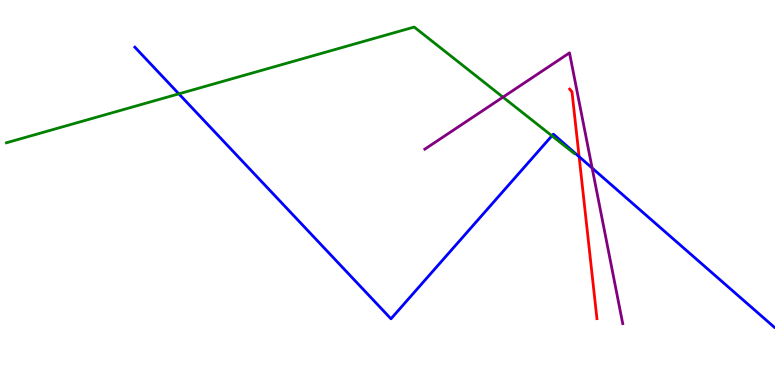[{'lines': ['blue', 'red'], 'intersections': [{'x': 7.47, 'y': 5.93}]}, {'lines': ['green', 'red'], 'intersections': []}, {'lines': ['purple', 'red'], 'intersections': []}, {'lines': ['blue', 'green'], 'intersections': [{'x': 2.31, 'y': 7.56}, {'x': 7.12, 'y': 6.47}]}, {'lines': ['blue', 'purple'], 'intersections': [{'x': 7.64, 'y': 5.64}]}, {'lines': ['green', 'purple'], 'intersections': [{'x': 6.49, 'y': 7.48}]}]